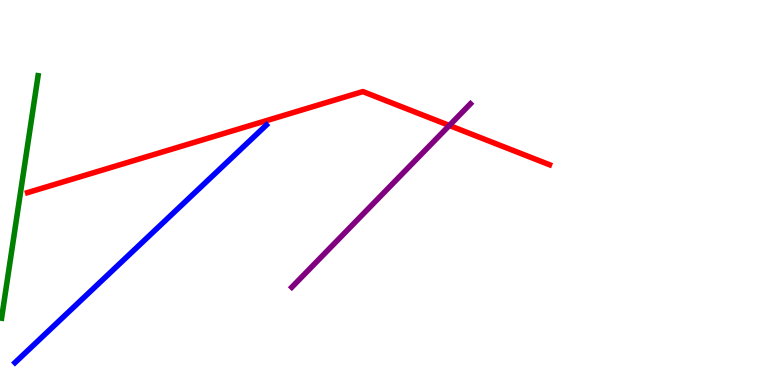[{'lines': ['blue', 'red'], 'intersections': []}, {'lines': ['green', 'red'], 'intersections': []}, {'lines': ['purple', 'red'], 'intersections': [{'x': 5.8, 'y': 6.74}]}, {'lines': ['blue', 'green'], 'intersections': []}, {'lines': ['blue', 'purple'], 'intersections': []}, {'lines': ['green', 'purple'], 'intersections': []}]